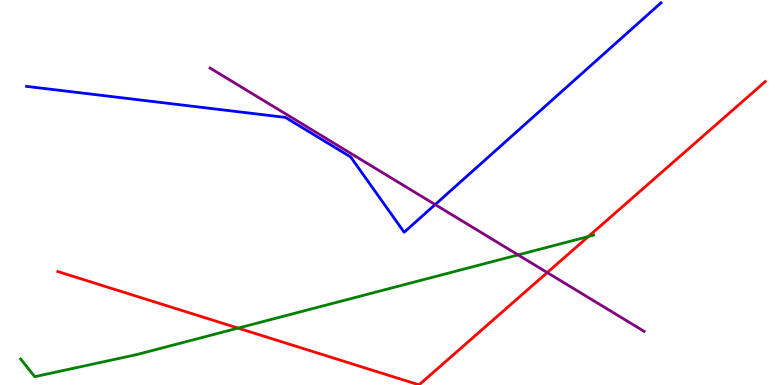[{'lines': ['blue', 'red'], 'intersections': []}, {'lines': ['green', 'red'], 'intersections': [{'x': 3.07, 'y': 1.48}, {'x': 7.59, 'y': 3.86}]}, {'lines': ['purple', 'red'], 'intersections': [{'x': 7.06, 'y': 2.92}]}, {'lines': ['blue', 'green'], 'intersections': []}, {'lines': ['blue', 'purple'], 'intersections': [{'x': 5.61, 'y': 4.69}]}, {'lines': ['green', 'purple'], 'intersections': [{'x': 6.69, 'y': 3.38}]}]